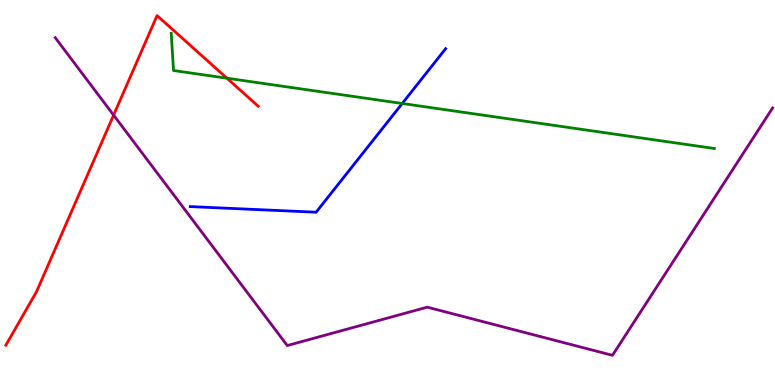[{'lines': ['blue', 'red'], 'intersections': []}, {'lines': ['green', 'red'], 'intersections': [{'x': 2.93, 'y': 7.97}]}, {'lines': ['purple', 'red'], 'intersections': [{'x': 1.47, 'y': 7.01}]}, {'lines': ['blue', 'green'], 'intersections': [{'x': 5.19, 'y': 7.31}]}, {'lines': ['blue', 'purple'], 'intersections': []}, {'lines': ['green', 'purple'], 'intersections': []}]